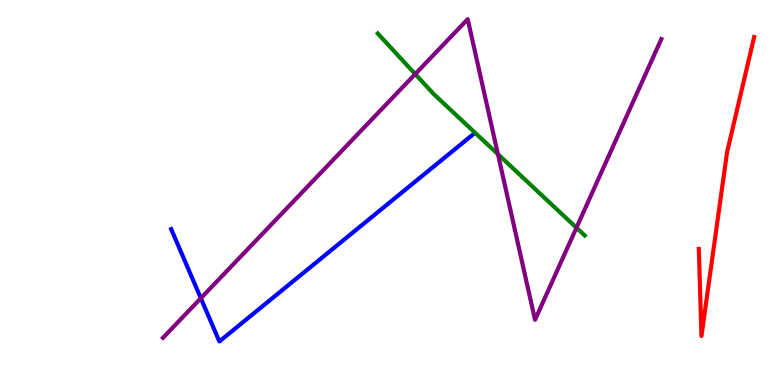[{'lines': ['blue', 'red'], 'intersections': []}, {'lines': ['green', 'red'], 'intersections': []}, {'lines': ['purple', 'red'], 'intersections': []}, {'lines': ['blue', 'green'], 'intersections': []}, {'lines': ['blue', 'purple'], 'intersections': [{'x': 2.59, 'y': 2.25}]}, {'lines': ['green', 'purple'], 'intersections': [{'x': 5.36, 'y': 8.08}, {'x': 6.42, 'y': 5.99}, {'x': 7.44, 'y': 4.08}]}]